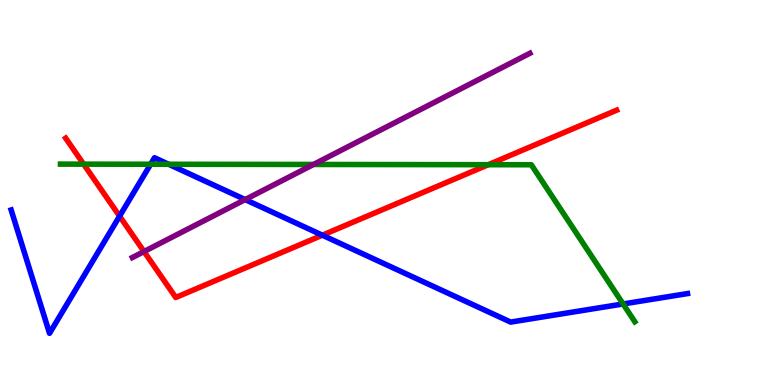[{'lines': ['blue', 'red'], 'intersections': [{'x': 1.54, 'y': 4.39}, {'x': 4.16, 'y': 3.89}]}, {'lines': ['green', 'red'], 'intersections': [{'x': 1.08, 'y': 5.74}, {'x': 6.3, 'y': 5.72}]}, {'lines': ['purple', 'red'], 'intersections': [{'x': 1.86, 'y': 3.47}]}, {'lines': ['blue', 'green'], 'intersections': [{'x': 1.94, 'y': 5.73}, {'x': 2.18, 'y': 5.73}, {'x': 8.04, 'y': 2.1}]}, {'lines': ['blue', 'purple'], 'intersections': [{'x': 3.16, 'y': 4.82}]}, {'lines': ['green', 'purple'], 'intersections': [{'x': 4.05, 'y': 5.73}]}]